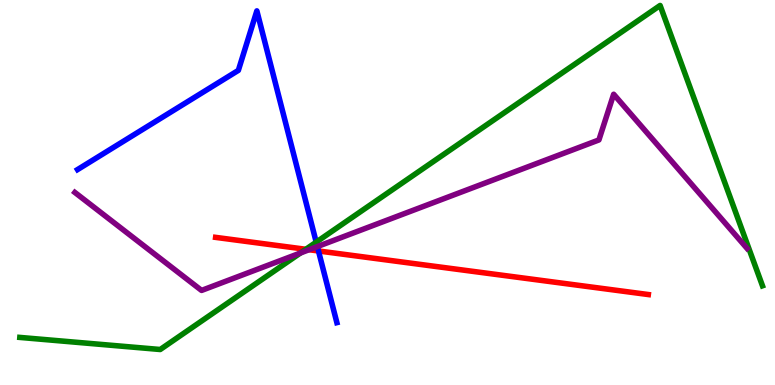[{'lines': ['blue', 'red'], 'intersections': [{'x': 4.11, 'y': 3.48}]}, {'lines': ['green', 'red'], 'intersections': [{'x': 3.95, 'y': 3.52}]}, {'lines': ['purple', 'red'], 'intersections': [{'x': 3.99, 'y': 3.51}]}, {'lines': ['blue', 'green'], 'intersections': [{'x': 4.08, 'y': 3.71}]}, {'lines': ['blue', 'purple'], 'intersections': [{'x': 4.09, 'y': 3.6}]}, {'lines': ['green', 'purple'], 'intersections': [{'x': 3.88, 'y': 3.43}]}]